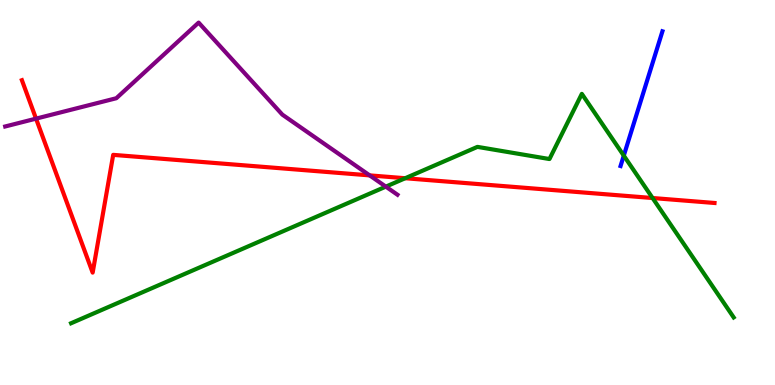[{'lines': ['blue', 'red'], 'intersections': []}, {'lines': ['green', 'red'], 'intersections': [{'x': 5.23, 'y': 5.37}, {'x': 8.42, 'y': 4.86}]}, {'lines': ['purple', 'red'], 'intersections': [{'x': 0.465, 'y': 6.92}, {'x': 4.77, 'y': 5.44}]}, {'lines': ['blue', 'green'], 'intersections': [{'x': 8.05, 'y': 5.96}]}, {'lines': ['blue', 'purple'], 'intersections': []}, {'lines': ['green', 'purple'], 'intersections': [{'x': 4.98, 'y': 5.15}]}]